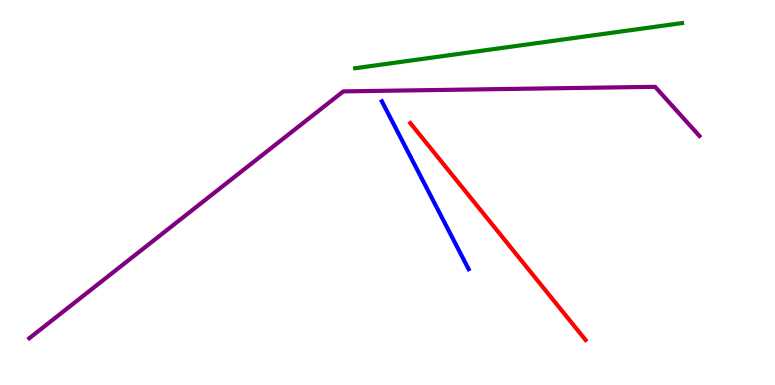[{'lines': ['blue', 'red'], 'intersections': []}, {'lines': ['green', 'red'], 'intersections': []}, {'lines': ['purple', 'red'], 'intersections': []}, {'lines': ['blue', 'green'], 'intersections': []}, {'lines': ['blue', 'purple'], 'intersections': []}, {'lines': ['green', 'purple'], 'intersections': []}]